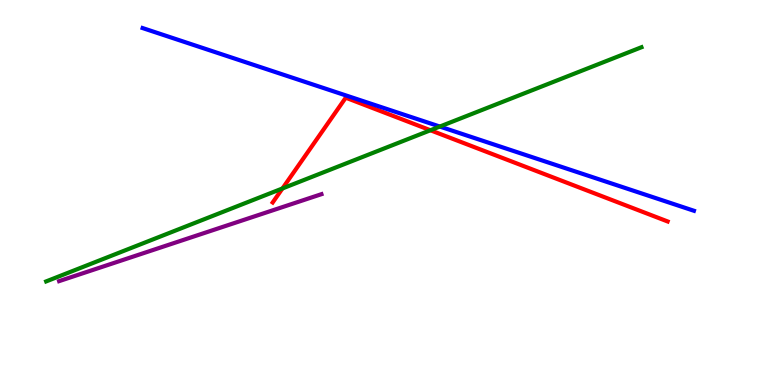[{'lines': ['blue', 'red'], 'intersections': []}, {'lines': ['green', 'red'], 'intersections': [{'x': 3.64, 'y': 5.1}, {'x': 5.55, 'y': 6.62}]}, {'lines': ['purple', 'red'], 'intersections': []}, {'lines': ['blue', 'green'], 'intersections': [{'x': 5.68, 'y': 6.71}]}, {'lines': ['blue', 'purple'], 'intersections': []}, {'lines': ['green', 'purple'], 'intersections': []}]